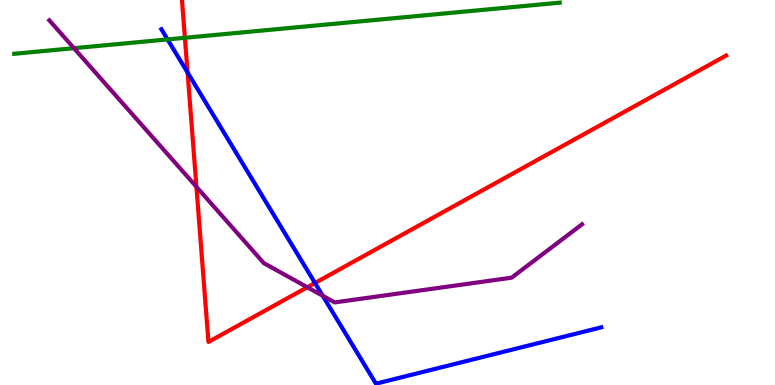[{'lines': ['blue', 'red'], 'intersections': [{'x': 2.42, 'y': 8.12}, {'x': 4.06, 'y': 2.65}]}, {'lines': ['green', 'red'], 'intersections': [{'x': 2.39, 'y': 9.02}]}, {'lines': ['purple', 'red'], 'intersections': [{'x': 2.53, 'y': 5.15}, {'x': 3.97, 'y': 2.54}]}, {'lines': ['blue', 'green'], 'intersections': [{'x': 2.16, 'y': 8.98}]}, {'lines': ['blue', 'purple'], 'intersections': [{'x': 4.16, 'y': 2.32}]}, {'lines': ['green', 'purple'], 'intersections': [{'x': 0.954, 'y': 8.75}]}]